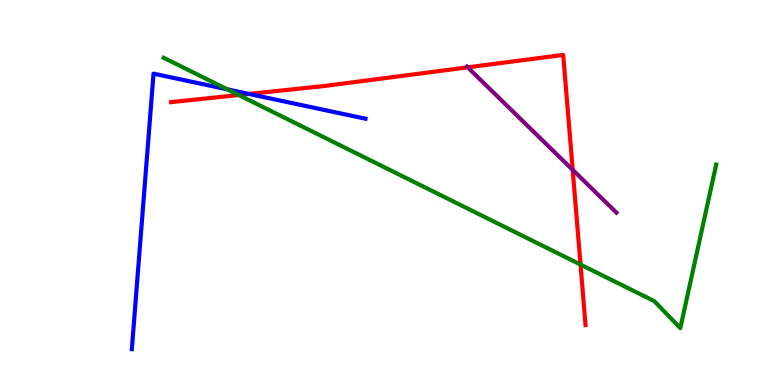[{'lines': ['blue', 'red'], 'intersections': [{'x': 3.21, 'y': 7.56}]}, {'lines': ['green', 'red'], 'intersections': [{'x': 3.08, 'y': 7.53}, {'x': 7.49, 'y': 3.13}]}, {'lines': ['purple', 'red'], 'intersections': [{'x': 6.03, 'y': 8.25}, {'x': 7.39, 'y': 5.59}]}, {'lines': ['blue', 'green'], 'intersections': [{'x': 2.93, 'y': 7.68}]}, {'lines': ['blue', 'purple'], 'intersections': []}, {'lines': ['green', 'purple'], 'intersections': []}]